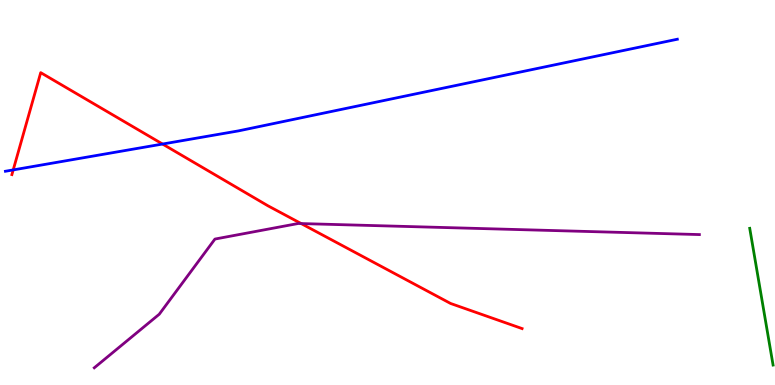[{'lines': ['blue', 'red'], 'intersections': [{'x': 0.171, 'y': 5.59}, {'x': 2.1, 'y': 6.26}]}, {'lines': ['green', 'red'], 'intersections': []}, {'lines': ['purple', 'red'], 'intersections': [{'x': 3.89, 'y': 4.19}]}, {'lines': ['blue', 'green'], 'intersections': []}, {'lines': ['blue', 'purple'], 'intersections': []}, {'lines': ['green', 'purple'], 'intersections': []}]